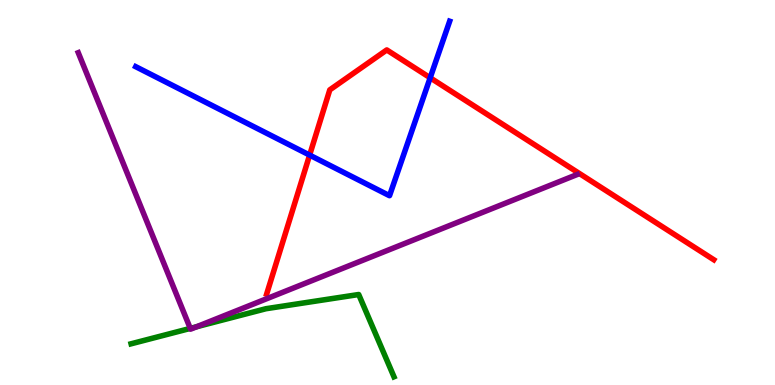[{'lines': ['blue', 'red'], 'intersections': [{'x': 4.0, 'y': 5.97}, {'x': 5.55, 'y': 7.98}]}, {'lines': ['green', 'red'], 'intersections': []}, {'lines': ['purple', 'red'], 'intersections': []}, {'lines': ['blue', 'green'], 'intersections': []}, {'lines': ['blue', 'purple'], 'intersections': []}, {'lines': ['green', 'purple'], 'intersections': [{'x': 2.46, 'y': 1.47}, {'x': 2.54, 'y': 1.51}]}]